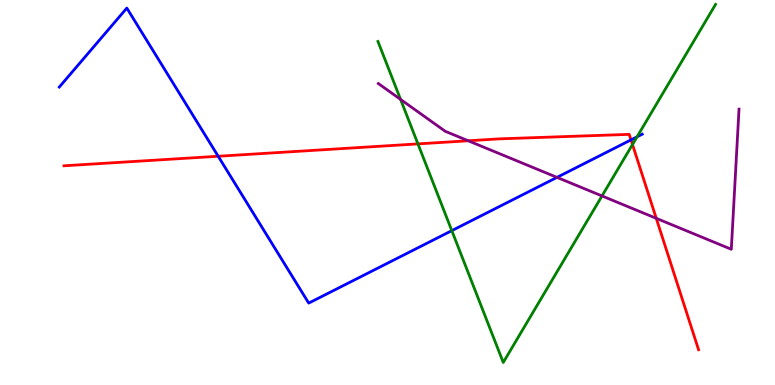[{'lines': ['blue', 'red'], 'intersections': [{'x': 2.82, 'y': 5.94}, {'x': 8.14, 'y': 6.37}]}, {'lines': ['green', 'red'], 'intersections': [{'x': 5.39, 'y': 6.26}, {'x': 8.16, 'y': 6.25}]}, {'lines': ['purple', 'red'], 'intersections': [{'x': 6.04, 'y': 6.34}, {'x': 8.47, 'y': 4.33}]}, {'lines': ['blue', 'green'], 'intersections': [{'x': 5.83, 'y': 4.01}, {'x': 8.22, 'y': 6.45}]}, {'lines': ['blue', 'purple'], 'intersections': [{'x': 7.19, 'y': 5.39}]}, {'lines': ['green', 'purple'], 'intersections': [{'x': 5.17, 'y': 7.42}, {'x': 7.77, 'y': 4.91}]}]